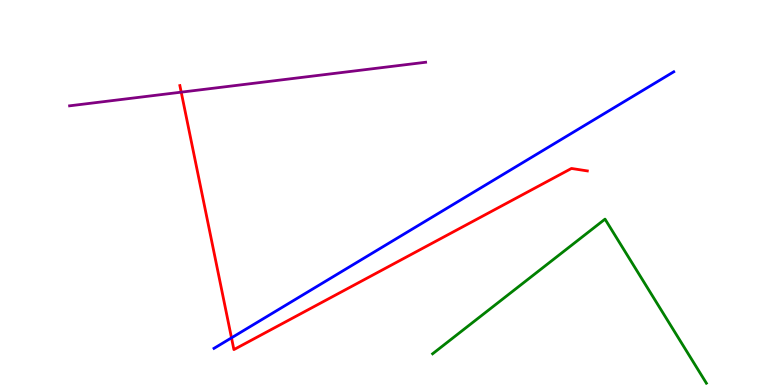[{'lines': ['blue', 'red'], 'intersections': [{'x': 2.99, 'y': 1.23}]}, {'lines': ['green', 'red'], 'intersections': []}, {'lines': ['purple', 'red'], 'intersections': [{'x': 2.34, 'y': 7.61}]}, {'lines': ['blue', 'green'], 'intersections': []}, {'lines': ['blue', 'purple'], 'intersections': []}, {'lines': ['green', 'purple'], 'intersections': []}]